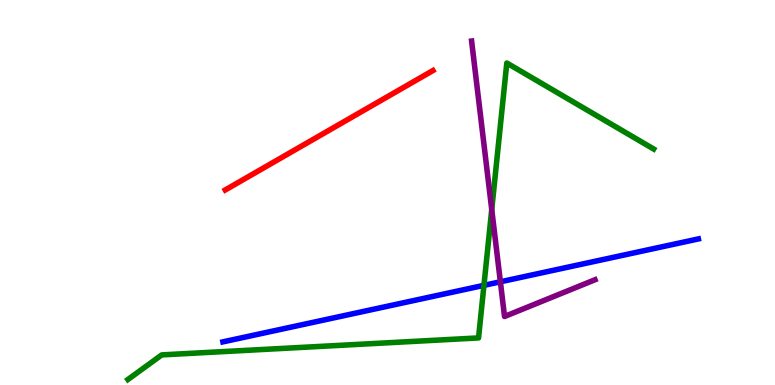[{'lines': ['blue', 'red'], 'intersections': []}, {'lines': ['green', 'red'], 'intersections': []}, {'lines': ['purple', 'red'], 'intersections': []}, {'lines': ['blue', 'green'], 'intersections': [{'x': 6.24, 'y': 2.59}]}, {'lines': ['blue', 'purple'], 'intersections': [{'x': 6.46, 'y': 2.68}]}, {'lines': ['green', 'purple'], 'intersections': [{'x': 6.35, 'y': 4.56}]}]